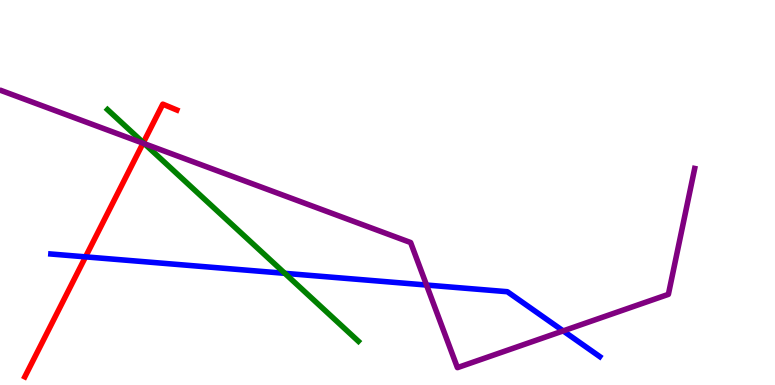[{'lines': ['blue', 'red'], 'intersections': [{'x': 1.1, 'y': 3.33}]}, {'lines': ['green', 'red'], 'intersections': [{'x': 1.85, 'y': 6.29}]}, {'lines': ['purple', 'red'], 'intersections': [{'x': 1.85, 'y': 6.28}]}, {'lines': ['blue', 'green'], 'intersections': [{'x': 3.68, 'y': 2.9}]}, {'lines': ['blue', 'purple'], 'intersections': [{'x': 5.5, 'y': 2.6}, {'x': 7.27, 'y': 1.41}]}, {'lines': ['green', 'purple'], 'intersections': [{'x': 1.86, 'y': 6.27}]}]